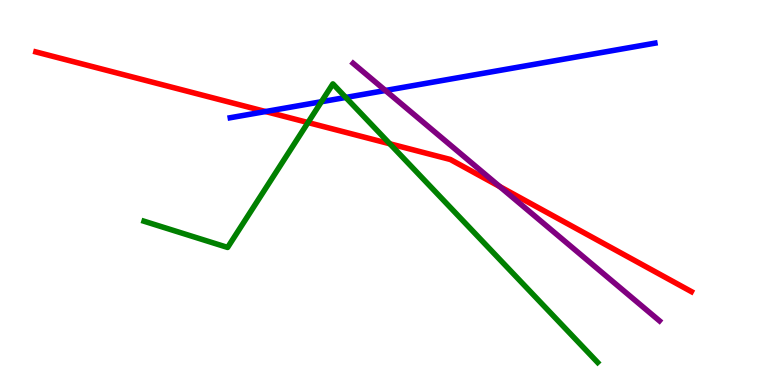[{'lines': ['blue', 'red'], 'intersections': [{'x': 3.43, 'y': 7.1}]}, {'lines': ['green', 'red'], 'intersections': [{'x': 3.97, 'y': 6.82}, {'x': 5.03, 'y': 6.27}]}, {'lines': ['purple', 'red'], 'intersections': [{'x': 6.45, 'y': 5.15}]}, {'lines': ['blue', 'green'], 'intersections': [{'x': 4.15, 'y': 7.36}, {'x': 4.46, 'y': 7.47}]}, {'lines': ['blue', 'purple'], 'intersections': [{'x': 4.97, 'y': 7.65}]}, {'lines': ['green', 'purple'], 'intersections': []}]